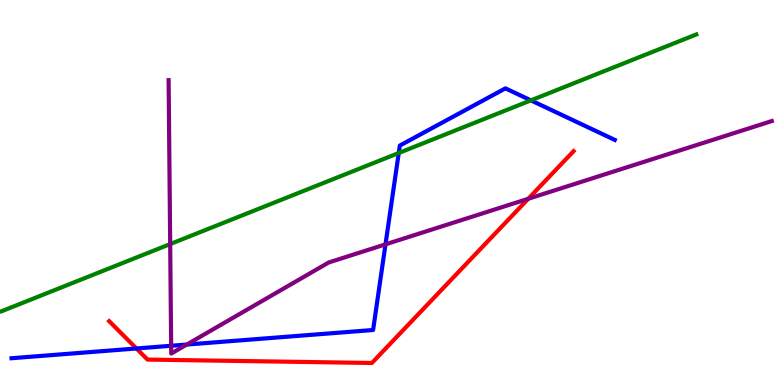[{'lines': ['blue', 'red'], 'intersections': [{'x': 1.76, 'y': 0.949}]}, {'lines': ['green', 'red'], 'intersections': []}, {'lines': ['purple', 'red'], 'intersections': [{'x': 6.82, 'y': 4.84}]}, {'lines': ['blue', 'green'], 'intersections': [{'x': 5.14, 'y': 6.03}, {'x': 6.85, 'y': 7.39}]}, {'lines': ['blue', 'purple'], 'intersections': [{'x': 2.21, 'y': 1.02}, {'x': 2.41, 'y': 1.05}, {'x': 4.97, 'y': 3.65}]}, {'lines': ['green', 'purple'], 'intersections': [{'x': 2.2, 'y': 3.66}]}]